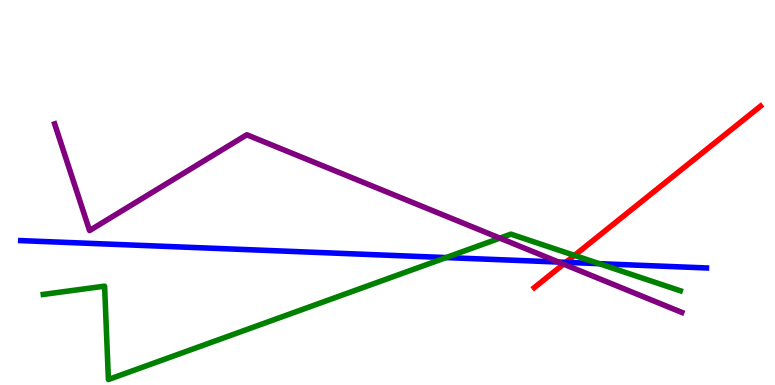[{'lines': ['blue', 'red'], 'intersections': [{'x': 7.3, 'y': 3.19}]}, {'lines': ['green', 'red'], 'intersections': [{'x': 7.41, 'y': 3.37}]}, {'lines': ['purple', 'red'], 'intersections': [{'x': 7.27, 'y': 3.14}]}, {'lines': ['blue', 'green'], 'intersections': [{'x': 5.76, 'y': 3.31}, {'x': 7.73, 'y': 3.15}]}, {'lines': ['blue', 'purple'], 'intersections': [{'x': 7.21, 'y': 3.19}]}, {'lines': ['green', 'purple'], 'intersections': [{'x': 6.45, 'y': 3.81}]}]